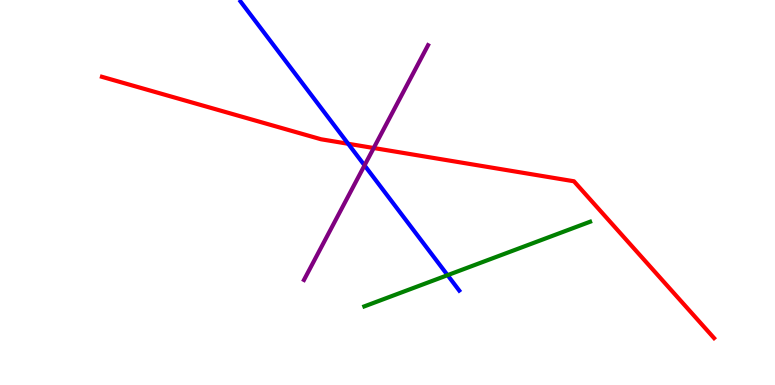[{'lines': ['blue', 'red'], 'intersections': [{'x': 4.49, 'y': 6.27}]}, {'lines': ['green', 'red'], 'intersections': []}, {'lines': ['purple', 'red'], 'intersections': [{'x': 4.82, 'y': 6.16}]}, {'lines': ['blue', 'green'], 'intersections': [{'x': 5.78, 'y': 2.85}]}, {'lines': ['blue', 'purple'], 'intersections': [{'x': 4.7, 'y': 5.7}]}, {'lines': ['green', 'purple'], 'intersections': []}]